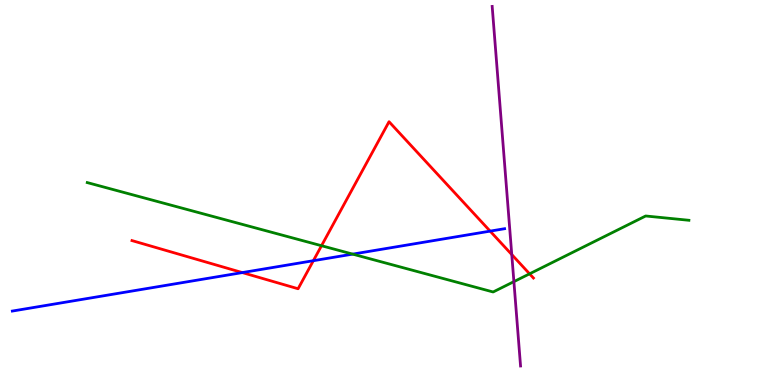[{'lines': ['blue', 'red'], 'intersections': [{'x': 3.13, 'y': 2.92}, {'x': 4.04, 'y': 3.23}, {'x': 6.32, 'y': 4.0}]}, {'lines': ['green', 'red'], 'intersections': [{'x': 4.15, 'y': 3.62}, {'x': 6.83, 'y': 2.89}]}, {'lines': ['purple', 'red'], 'intersections': [{'x': 6.6, 'y': 3.39}]}, {'lines': ['blue', 'green'], 'intersections': [{'x': 4.55, 'y': 3.4}]}, {'lines': ['blue', 'purple'], 'intersections': []}, {'lines': ['green', 'purple'], 'intersections': [{'x': 6.63, 'y': 2.68}]}]